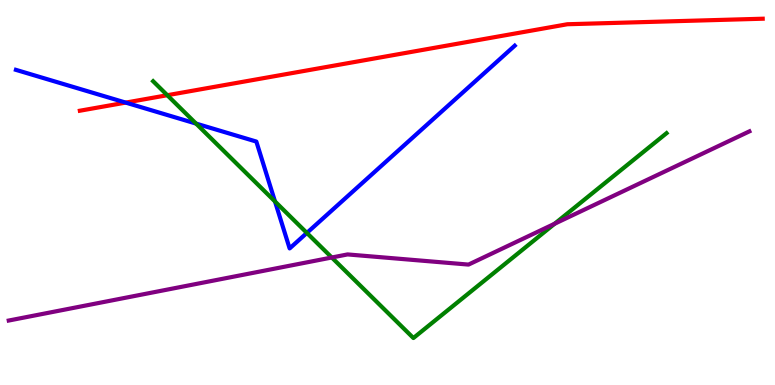[{'lines': ['blue', 'red'], 'intersections': [{'x': 1.62, 'y': 7.34}]}, {'lines': ['green', 'red'], 'intersections': [{'x': 2.16, 'y': 7.53}]}, {'lines': ['purple', 'red'], 'intersections': []}, {'lines': ['blue', 'green'], 'intersections': [{'x': 2.53, 'y': 6.79}, {'x': 3.55, 'y': 4.77}, {'x': 3.96, 'y': 3.95}]}, {'lines': ['blue', 'purple'], 'intersections': []}, {'lines': ['green', 'purple'], 'intersections': [{'x': 4.28, 'y': 3.31}, {'x': 7.16, 'y': 4.19}]}]